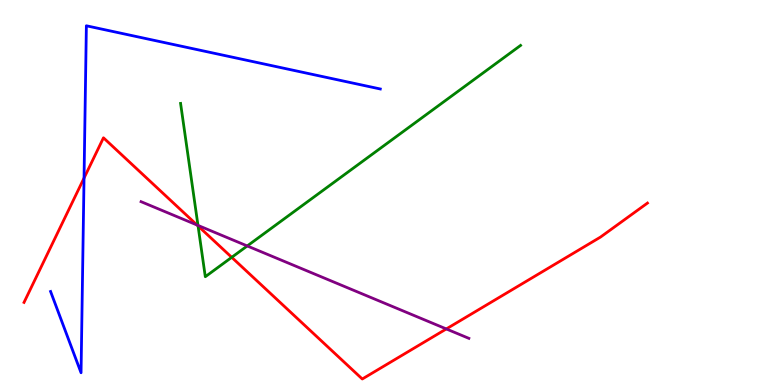[{'lines': ['blue', 'red'], 'intersections': [{'x': 1.08, 'y': 5.37}]}, {'lines': ['green', 'red'], 'intersections': [{'x': 2.56, 'y': 4.13}, {'x': 2.99, 'y': 3.32}]}, {'lines': ['purple', 'red'], 'intersections': [{'x': 2.54, 'y': 4.16}, {'x': 5.76, 'y': 1.46}]}, {'lines': ['blue', 'green'], 'intersections': []}, {'lines': ['blue', 'purple'], 'intersections': []}, {'lines': ['green', 'purple'], 'intersections': [{'x': 2.55, 'y': 4.15}, {'x': 3.19, 'y': 3.61}]}]